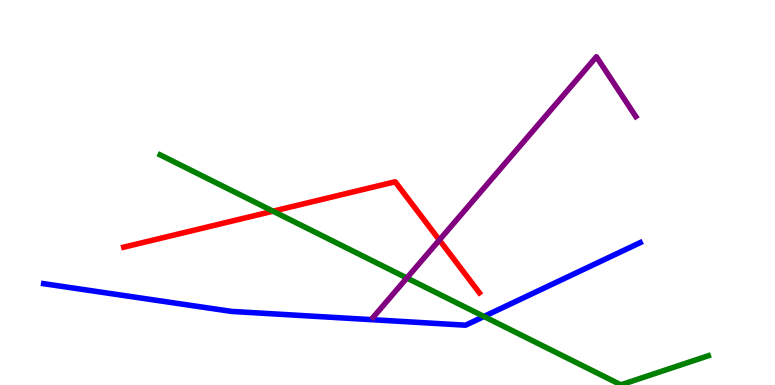[{'lines': ['blue', 'red'], 'intersections': []}, {'lines': ['green', 'red'], 'intersections': [{'x': 3.52, 'y': 4.51}]}, {'lines': ['purple', 'red'], 'intersections': [{'x': 5.67, 'y': 3.77}]}, {'lines': ['blue', 'green'], 'intersections': [{'x': 6.24, 'y': 1.78}]}, {'lines': ['blue', 'purple'], 'intersections': []}, {'lines': ['green', 'purple'], 'intersections': [{'x': 5.25, 'y': 2.78}]}]